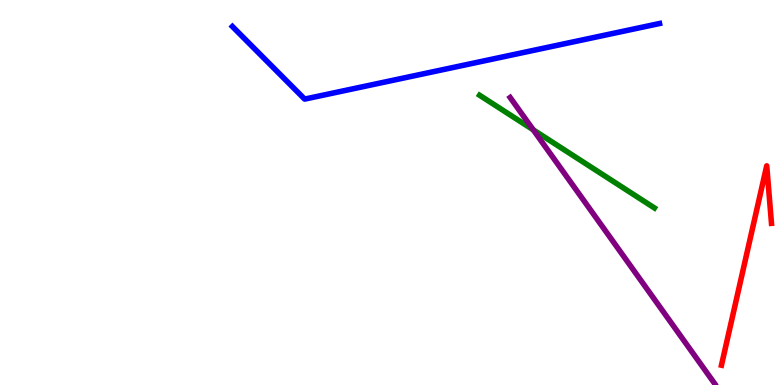[{'lines': ['blue', 'red'], 'intersections': []}, {'lines': ['green', 'red'], 'intersections': []}, {'lines': ['purple', 'red'], 'intersections': []}, {'lines': ['blue', 'green'], 'intersections': []}, {'lines': ['blue', 'purple'], 'intersections': []}, {'lines': ['green', 'purple'], 'intersections': [{'x': 6.88, 'y': 6.63}]}]